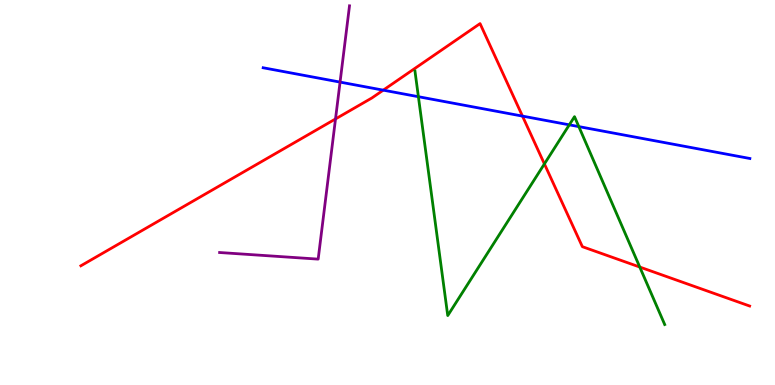[{'lines': ['blue', 'red'], 'intersections': [{'x': 4.95, 'y': 7.66}, {'x': 6.74, 'y': 6.98}]}, {'lines': ['green', 'red'], 'intersections': [{'x': 7.02, 'y': 5.74}, {'x': 8.26, 'y': 3.06}]}, {'lines': ['purple', 'red'], 'intersections': [{'x': 4.33, 'y': 6.91}]}, {'lines': ['blue', 'green'], 'intersections': [{'x': 5.4, 'y': 7.49}, {'x': 7.35, 'y': 6.76}, {'x': 7.47, 'y': 6.71}]}, {'lines': ['blue', 'purple'], 'intersections': [{'x': 4.39, 'y': 7.87}]}, {'lines': ['green', 'purple'], 'intersections': []}]